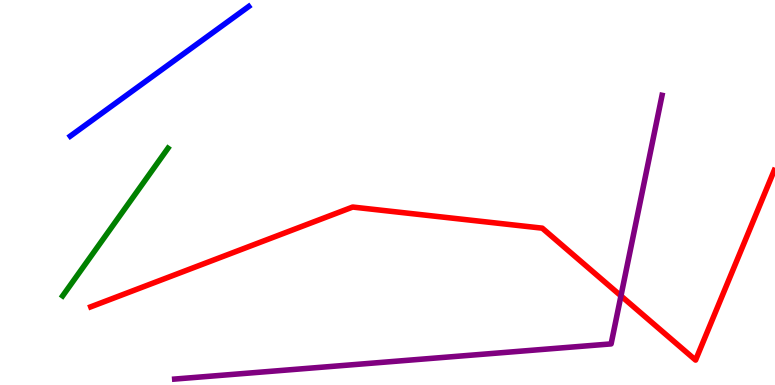[{'lines': ['blue', 'red'], 'intersections': []}, {'lines': ['green', 'red'], 'intersections': []}, {'lines': ['purple', 'red'], 'intersections': [{'x': 8.01, 'y': 2.31}]}, {'lines': ['blue', 'green'], 'intersections': []}, {'lines': ['blue', 'purple'], 'intersections': []}, {'lines': ['green', 'purple'], 'intersections': []}]